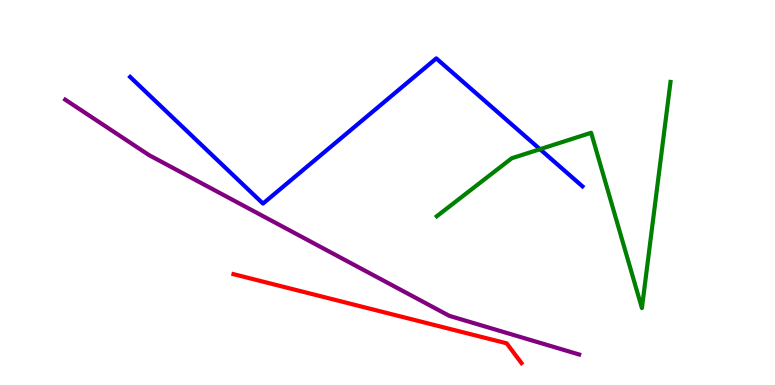[{'lines': ['blue', 'red'], 'intersections': []}, {'lines': ['green', 'red'], 'intersections': []}, {'lines': ['purple', 'red'], 'intersections': []}, {'lines': ['blue', 'green'], 'intersections': [{'x': 6.97, 'y': 6.12}]}, {'lines': ['blue', 'purple'], 'intersections': []}, {'lines': ['green', 'purple'], 'intersections': []}]